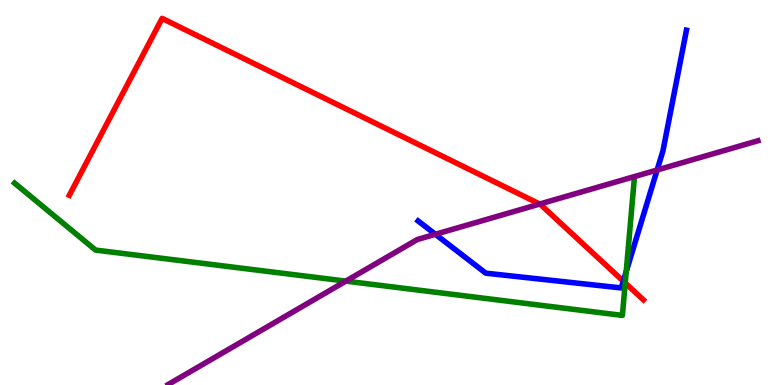[{'lines': ['blue', 'red'], 'intersections': [{'x': 8.04, 'y': 2.7}]}, {'lines': ['green', 'red'], 'intersections': [{'x': 8.07, 'y': 2.65}]}, {'lines': ['purple', 'red'], 'intersections': [{'x': 6.96, 'y': 4.7}]}, {'lines': ['blue', 'green'], 'intersections': [{'x': 8.08, 'y': 2.95}]}, {'lines': ['blue', 'purple'], 'intersections': [{'x': 5.62, 'y': 3.91}, {'x': 8.48, 'y': 5.58}]}, {'lines': ['green', 'purple'], 'intersections': [{'x': 4.46, 'y': 2.7}]}]